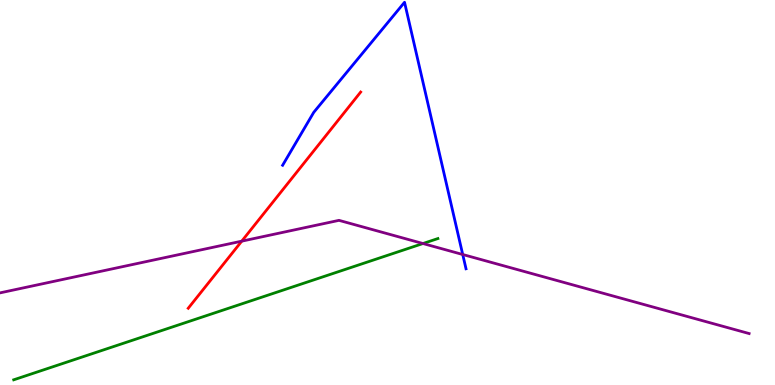[{'lines': ['blue', 'red'], 'intersections': []}, {'lines': ['green', 'red'], 'intersections': []}, {'lines': ['purple', 'red'], 'intersections': [{'x': 3.12, 'y': 3.74}]}, {'lines': ['blue', 'green'], 'intersections': []}, {'lines': ['blue', 'purple'], 'intersections': [{'x': 5.97, 'y': 3.39}]}, {'lines': ['green', 'purple'], 'intersections': [{'x': 5.46, 'y': 3.67}]}]